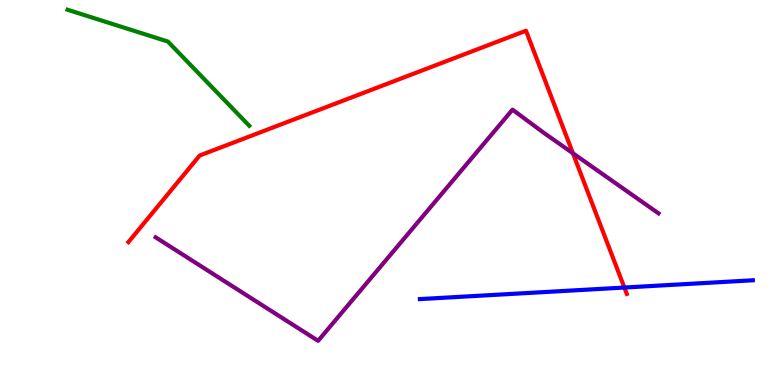[{'lines': ['blue', 'red'], 'intersections': [{'x': 8.06, 'y': 2.53}]}, {'lines': ['green', 'red'], 'intersections': []}, {'lines': ['purple', 'red'], 'intersections': [{'x': 7.39, 'y': 6.02}]}, {'lines': ['blue', 'green'], 'intersections': []}, {'lines': ['blue', 'purple'], 'intersections': []}, {'lines': ['green', 'purple'], 'intersections': []}]